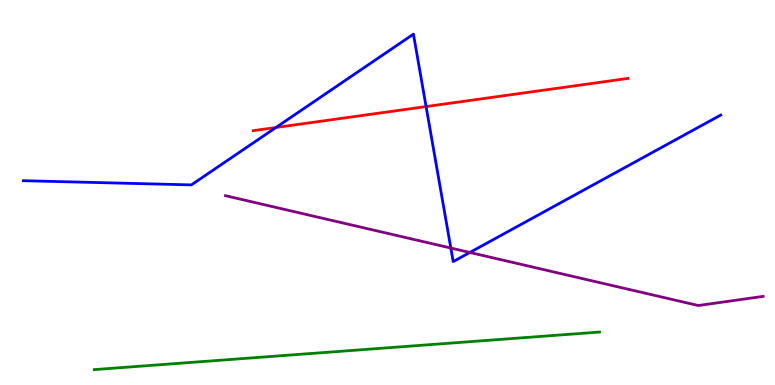[{'lines': ['blue', 'red'], 'intersections': [{'x': 3.56, 'y': 6.69}, {'x': 5.5, 'y': 7.23}]}, {'lines': ['green', 'red'], 'intersections': []}, {'lines': ['purple', 'red'], 'intersections': []}, {'lines': ['blue', 'green'], 'intersections': []}, {'lines': ['blue', 'purple'], 'intersections': [{'x': 5.82, 'y': 3.56}, {'x': 6.06, 'y': 3.44}]}, {'lines': ['green', 'purple'], 'intersections': []}]